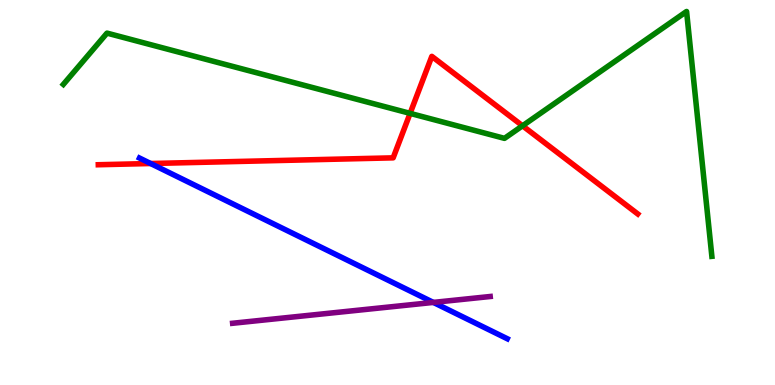[{'lines': ['blue', 'red'], 'intersections': [{'x': 1.94, 'y': 5.75}]}, {'lines': ['green', 'red'], 'intersections': [{'x': 5.29, 'y': 7.06}, {'x': 6.74, 'y': 6.73}]}, {'lines': ['purple', 'red'], 'intersections': []}, {'lines': ['blue', 'green'], 'intersections': []}, {'lines': ['blue', 'purple'], 'intersections': [{'x': 5.59, 'y': 2.15}]}, {'lines': ['green', 'purple'], 'intersections': []}]